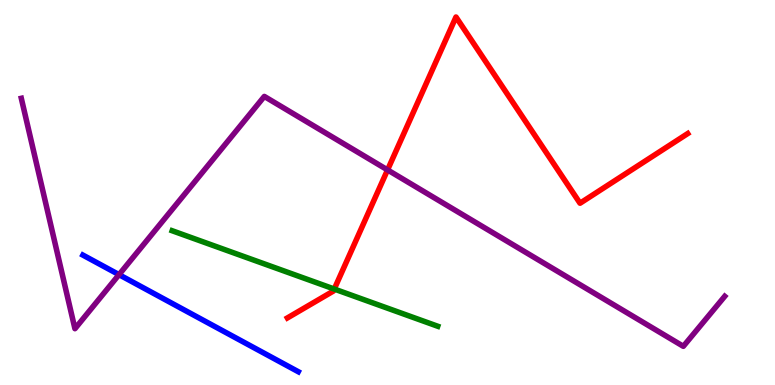[{'lines': ['blue', 'red'], 'intersections': []}, {'lines': ['green', 'red'], 'intersections': [{'x': 4.31, 'y': 2.49}]}, {'lines': ['purple', 'red'], 'intersections': [{'x': 5.0, 'y': 5.59}]}, {'lines': ['blue', 'green'], 'intersections': []}, {'lines': ['blue', 'purple'], 'intersections': [{'x': 1.54, 'y': 2.87}]}, {'lines': ['green', 'purple'], 'intersections': []}]